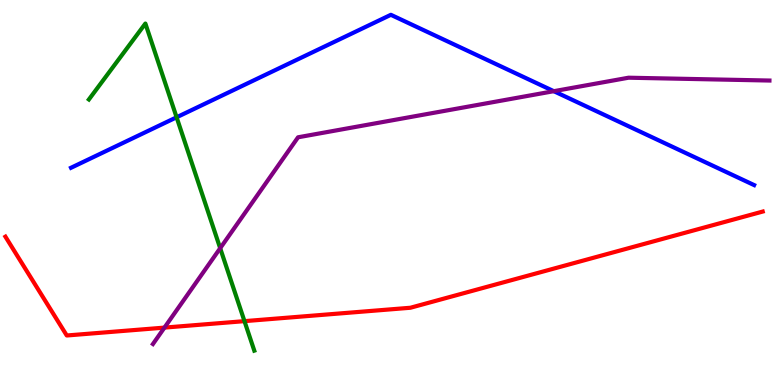[{'lines': ['blue', 'red'], 'intersections': []}, {'lines': ['green', 'red'], 'intersections': [{'x': 3.15, 'y': 1.66}]}, {'lines': ['purple', 'red'], 'intersections': [{'x': 2.12, 'y': 1.49}]}, {'lines': ['blue', 'green'], 'intersections': [{'x': 2.28, 'y': 6.95}]}, {'lines': ['blue', 'purple'], 'intersections': [{'x': 7.15, 'y': 7.63}]}, {'lines': ['green', 'purple'], 'intersections': [{'x': 2.84, 'y': 3.55}]}]